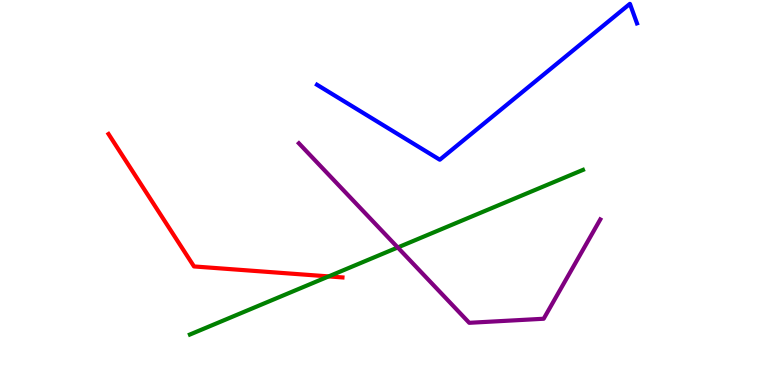[{'lines': ['blue', 'red'], 'intersections': []}, {'lines': ['green', 'red'], 'intersections': [{'x': 4.24, 'y': 2.82}]}, {'lines': ['purple', 'red'], 'intersections': []}, {'lines': ['blue', 'green'], 'intersections': []}, {'lines': ['blue', 'purple'], 'intersections': []}, {'lines': ['green', 'purple'], 'intersections': [{'x': 5.13, 'y': 3.57}]}]